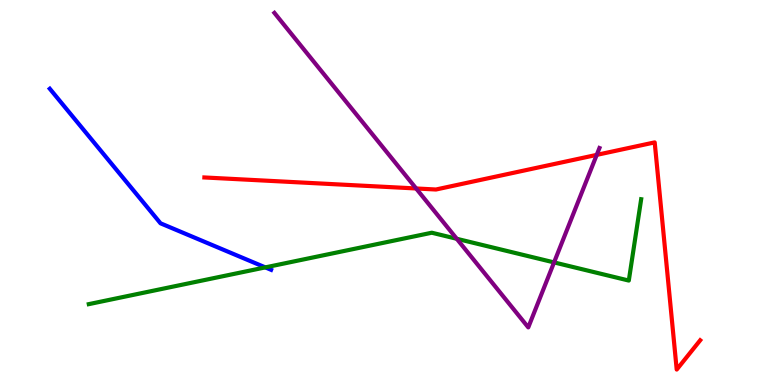[{'lines': ['blue', 'red'], 'intersections': []}, {'lines': ['green', 'red'], 'intersections': []}, {'lines': ['purple', 'red'], 'intersections': [{'x': 5.37, 'y': 5.1}, {'x': 7.7, 'y': 5.98}]}, {'lines': ['blue', 'green'], 'intersections': [{'x': 3.42, 'y': 3.05}]}, {'lines': ['blue', 'purple'], 'intersections': []}, {'lines': ['green', 'purple'], 'intersections': [{'x': 5.89, 'y': 3.8}, {'x': 7.15, 'y': 3.18}]}]